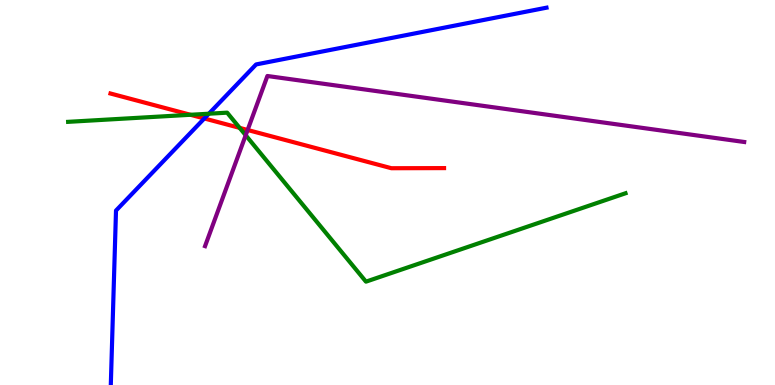[{'lines': ['blue', 'red'], 'intersections': [{'x': 2.64, 'y': 6.92}]}, {'lines': ['green', 'red'], 'intersections': [{'x': 2.46, 'y': 7.02}, {'x': 3.09, 'y': 6.68}]}, {'lines': ['purple', 'red'], 'intersections': [{'x': 3.2, 'y': 6.62}]}, {'lines': ['blue', 'green'], 'intersections': [{'x': 2.7, 'y': 7.05}]}, {'lines': ['blue', 'purple'], 'intersections': []}, {'lines': ['green', 'purple'], 'intersections': [{'x': 3.17, 'y': 6.49}]}]